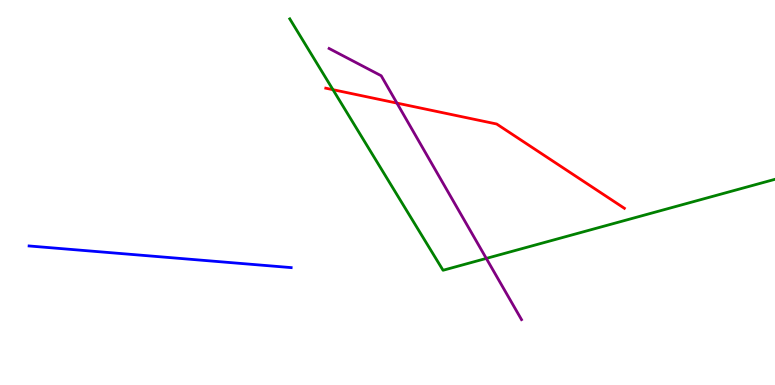[{'lines': ['blue', 'red'], 'intersections': []}, {'lines': ['green', 'red'], 'intersections': [{'x': 4.3, 'y': 7.67}]}, {'lines': ['purple', 'red'], 'intersections': [{'x': 5.12, 'y': 7.32}]}, {'lines': ['blue', 'green'], 'intersections': []}, {'lines': ['blue', 'purple'], 'intersections': []}, {'lines': ['green', 'purple'], 'intersections': [{'x': 6.27, 'y': 3.29}]}]